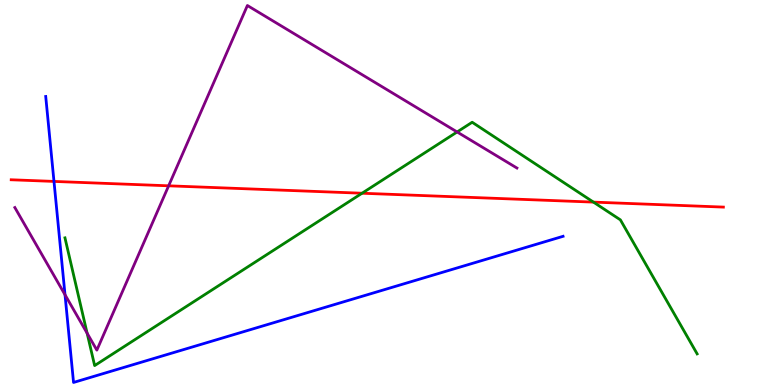[{'lines': ['blue', 'red'], 'intersections': [{'x': 0.697, 'y': 5.29}]}, {'lines': ['green', 'red'], 'intersections': [{'x': 4.67, 'y': 4.98}, {'x': 7.66, 'y': 4.75}]}, {'lines': ['purple', 'red'], 'intersections': [{'x': 2.18, 'y': 5.17}]}, {'lines': ['blue', 'green'], 'intersections': []}, {'lines': ['blue', 'purple'], 'intersections': [{'x': 0.839, 'y': 2.34}]}, {'lines': ['green', 'purple'], 'intersections': [{'x': 1.12, 'y': 1.35}, {'x': 5.9, 'y': 6.57}]}]